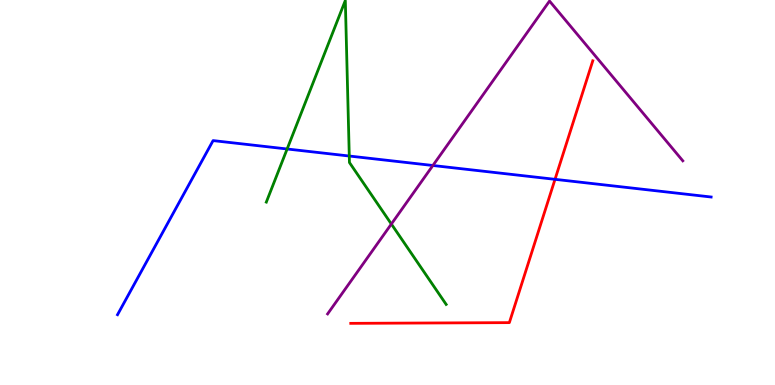[{'lines': ['blue', 'red'], 'intersections': [{'x': 7.16, 'y': 5.34}]}, {'lines': ['green', 'red'], 'intersections': []}, {'lines': ['purple', 'red'], 'intersections': []}, {'lines': ['blue', 'green'], 'intersections': [{'x': 3.7, 'y': 6.13}, {'x': 4.51, 'y': 5.95}]}, {'lines': ['blue', 'purple'], 'intersections': [{'x': 5.59, 'y': 5.7}]}, {'lines': ['green', 'purple'], 'intersections': [{'x': 5.05, 'y': 4.18}]}]